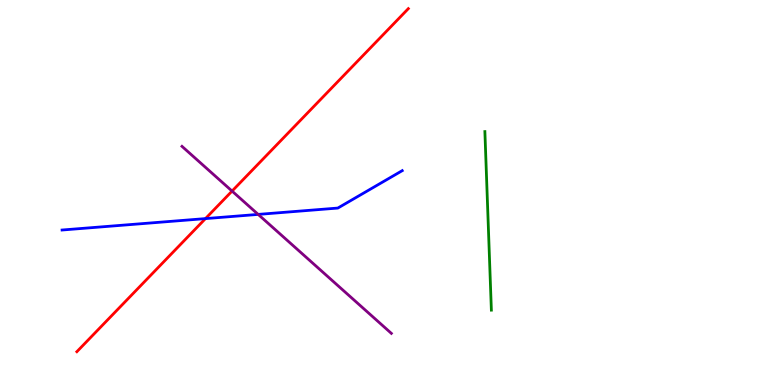[{'lines': ['blue', 'red'], 'intersections': [{'x': 2.65, 'y': 4.32}]}, {'lines': ['green', 'red'], 'intersections': []}, {'lines': ['purple', 'red'], 'intersections': [{'x': 2.99, 'y': 5.04}]}, {'lines': ['blue', 'green'], 'intersections': []}, {'lines': ['blue', 'purple'], 'intersections': [{'x': 3.33, 'y': 4.43}]}, {'lines': ['green', 'purple'], 'intersections': []}]